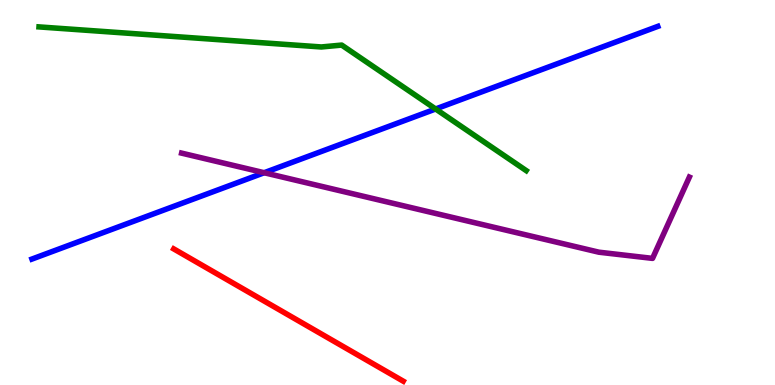[{'lines': ['blue', 'red'], 'intersections': []}, {'lines': ['green', 'red'], 'intersections': []}, {'lines': ['purple', 'red'], 'intersections': []}, {'lines': ['blue', 'green'], 'intersections': [{'x': 5.62, 'y': 7.17}]}, {'lines': ['blue', 'purple'], 'intersections': [{'x': 3.41, 'y': 5.51}]}, {'lines': ['green', 'purple'], 'intersections': []}]